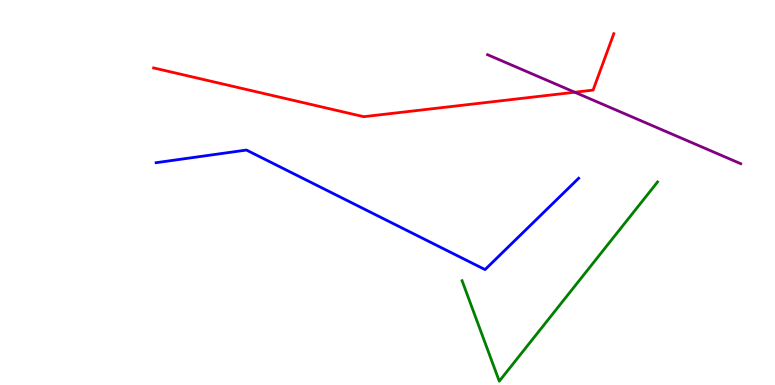[{'lines': ['blue', 'red'], 'intersections': []}, {'lines': ['green', 'red'], 'intersections': []}, {'lines': ['purple', 'red'], 'intersections': [{'x': 7.42, 'y': 7.6}]}, {'lines': ['blue', 'green'], 'intersections': []}, {'lines': ['blue', 'purple'], 'intersections': []}, {'lines': ['green', 'purple'], 'intersections': []}]